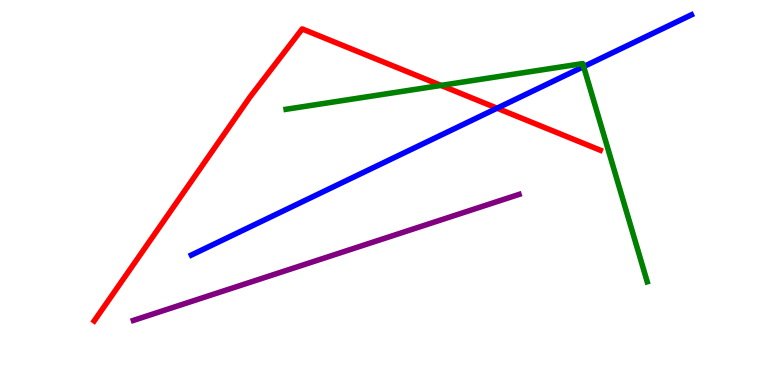[{'lines': ['blue', 'red'], 'intersections': [{'x': 6.41, 'y': 7.19}]}, {'lines': ['green', 'red'], 'intersections': [{'x': 5.69, 'y': 7.78}]}, {'lines': ['purple', 'red'], 'intersections': []}, {'lines': ['blue', 'green'], 'intersections': [{'x': 7.53, 'y': 8.27}]}, {'lines': ['blue', 'purple'], 'intersections': []}, {'lines': ['green', 'purple'], 'intersections': []}]